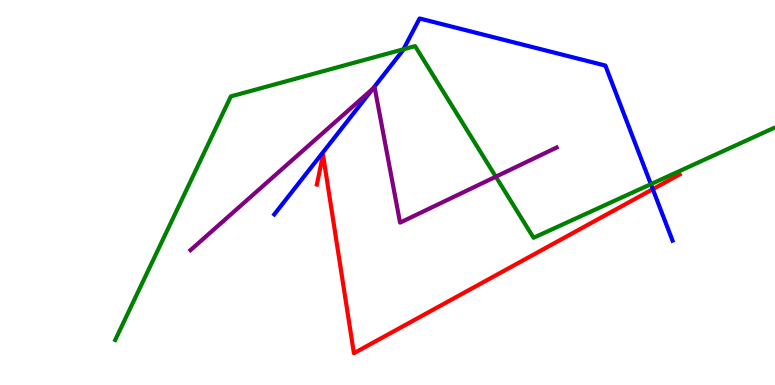[{'lines': ['blue', 'red'], 'intersections': [{'x': 8.42, 'y': 5.09}]}, {'lines': ['green', 'red'], 'intersections': []}, {'lines': ['purple', 'red'], 'intersections': []}, {'lines': ['blue', 'green'], 'intersections': [{'x': 5.21, 'y': 8.72}, {'x': 8.4, 'y': 5.22}]}, {'lines': ['blue', 'purple'], 'intersections': [{'x': 4.81, 'y': 7.69}]}, {'lines': ['green', 'purple'], 'intersections': [{'x': 6.4, 'y': 5.41}]}]